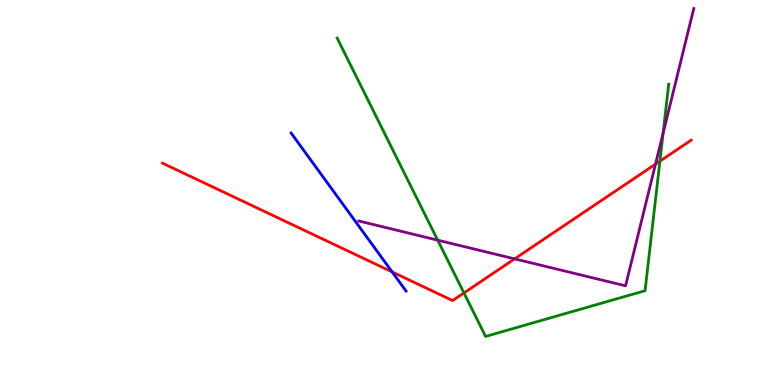[{'lines': ['blue', 'red'], 'intersections': [{'x': 5.06, 'y': 2.94}]}, {'lines': ['green', 'red'], 'intersections': [{'x': 5.99, 'y': 2.39}, {'x': 8.51, 'y': 5.81}]}, {'lines': ['purple', 'red'], 'intersections': [{'x': 6.64, 'y': 3.28}, {'x': 8.46, 'y': 5.74}]}, {'lines': ['blue', 'green'], 'intersections': []}, {'lines': ['blue', 'purple'], 'intersections': []}, {'lines': ['green', 'purple'], 'intersections': [{'x': 5.65, 'y': 3.76}, {'x': 8.56, 'y': 6.54}]}]